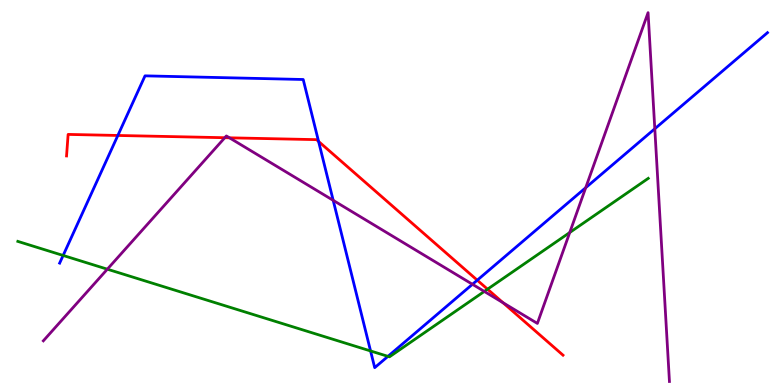[{'lines': ['blue', 'red'], 'intersections': [{'x': 1.52, 'y': 6.48}, {'x': 4.11, 'y': 6.33}, {'x': 6.16, 'y': 2.72}]}, {'lines': ['green', 'red'], 'intersections': [{'x': 6.29, 'y': 2.49}]}, {'lines': ['purple', 'red'], 'intersections': [{'x': 2.9, 'y': 6.42}, {'x': 2.96, 'y': 6.42}, {'x': 6.49, 'y': 2.14}]}, {'lines': ['blue', 'green'], 'intersections': [{'x': 0.815, 'y': 3.36}, {'x': 4.78, 'y': 0.884}, {'x': 5.01, 'y': 0.744}]}, {'lines': ['blue', 'purple'], 'intersections': [{'x': 4.3, 'y': 4.8}, {'x': 6.1, 'y': 2.62}, {'x': 7.56, 'y': 5.12}, {'x': 8.45, 'y': 6.66}]}, {'lines': ['green', 'purple'], 'intersections': [{'x': 1.39, 'y': 3.01}, {'x': 6.25, 'y': 2.43}, {'x': 7.35, 'y': 3.96}]}]